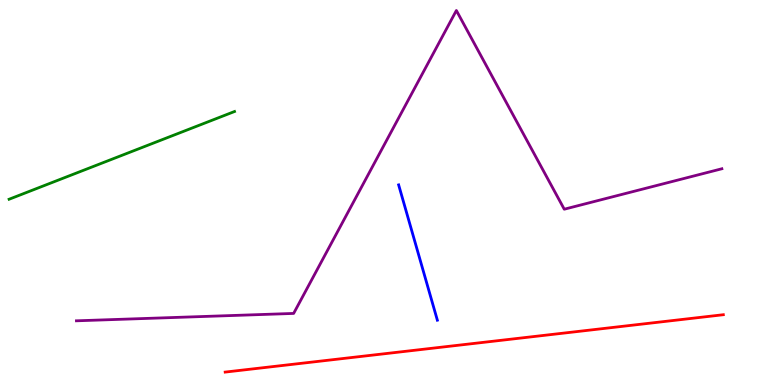[{'lines': ['blue', 'red'], 'intersections': []}, {'lines': ['green', 'red'], 'intersections': []}, {'lines': ['purple', 'red'], 'intersections': []}, {'lines': ['blue', 'green'], 'intersections': []}, {'lines': ['blue', 'purple'], 'intersections': []}, {'lines': ['green', 'purple'], 'intersections': []}]